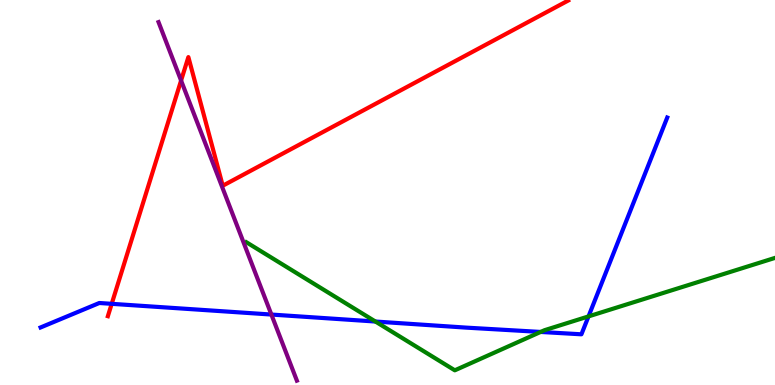[{'lines': ['blue', 'red'], 'intersections': [{'x': 1.44, 'y': 2.11}]}, {'lines': ['green', 'red'], 'intersections': []}, {'lines': ['purple', 'red'], 'intersections': [{'x': 2.34, 'y': 7.91}]}, {'lines': ['blue', 'green'], 'intersections': [{'x': 4.84, 'y': 1.65}, {'x': 6.98, 'y': 1.38}, {'x': 7.59, 'y': 1.78}]}, {'lines': ['blue', 'purple'], 'intersections': [{'x': 3.5, 'y': 1.83}]}, {'lines': ['green', 'purple'], 'intersections': []}]